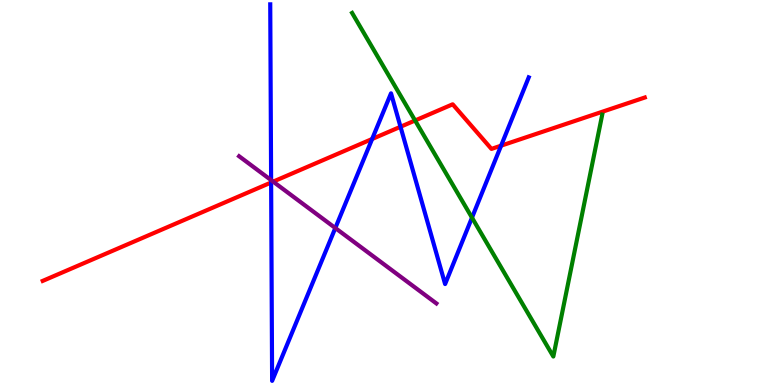[{'lines': ['blue', 'red'], 'intersections': [{'x': 3.5, 'y': 5.26}, {'x': 4.8, 'y': 6.39}, {'x': 5.17, 'y': 6.71}, {'x': 6.47, 'y': 6.22}]}, {'lines': ['green', 'red'], 'intersections': [{'x': 5.36, 'y': 6.87}]}, {'lines': ['purple', 'red'], 'intersections': [{'x': 3.52, 'y': 5.28}]}, {'lines': ['blue', 'green'], 'intersections': [{'x': 6.09, 'y': 4.35}]}, {'lines': ['blue', 'purple'], 'intersections': [{'x': 3.5, 'y': 5.32}, {'x': 4.33, 'y': 4.08}]}, {'lines': ['green', 'purple'], 'intersections': []}]